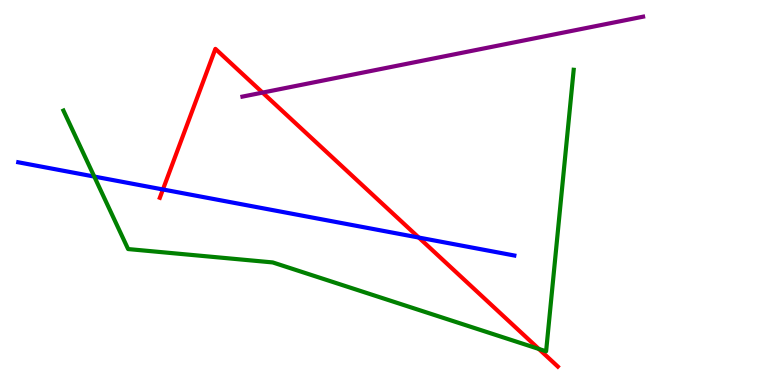[{'lines': ['blue', 'red'], 'intersections': [{'x': 2.1, 'y': 5.08}, {'x': 5.4, 'y': 3.83}]}, {'lines': ['green', 'red'], 'intersections': [{'x': 6.95, 'y': 0.937}]}, {'lines': ['purple', 'red'], 'intersections': [{'x': 3.39, 'y': 7.59}]}, {'lines': ['blue', 'green'], 'intersections': [{'x': 1.22, 'y': 5.41}]}, {'lines': ['blue', 'purple'], 'intersections': []}, {'lines': ['green', 'purple'], 'intersections': []}]